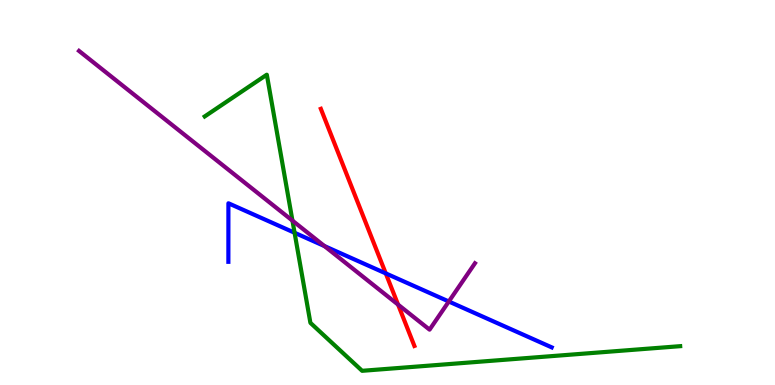[{'lines': ['blue', 'red'], 'intersections': [{'x': 4.98, 'y': 2.9}]}, {'lines': ['green', 'red'], 'intersections': []}, {'lines': ['purple', 'red'], 'intersections': [{'x': 5.14, 'y': 2.09}]}, {'lines': ['blue', 'green'], 'intersections': [{'x': 3.8, 'y': 3.95}]}, {'lines': ['blue', 'purple'], 'intersections': [{'x': 4.19, 'y': 3.61}, {'x': 5.79, 'y': 2.17}]}, {'lines': ['green', 'purple'], 'intersections': [{'x': 3.77, 'y': 4.27}]}]